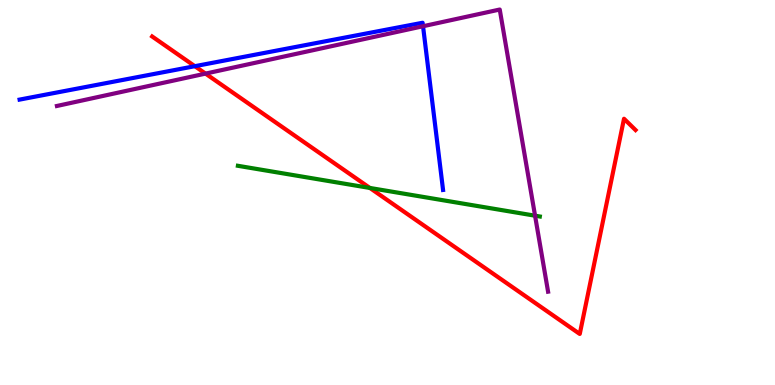[{'lines': ['blue', 'red'], 'intersections': [{'x': 2.51, 'y': 8.28}]}, {'lines': ['green', 'red'], 'intersections': [{'x': 4.77, 'y': 5.12}]}, {'lines': ['purple', 'red'], 'intersections': [{'x': 2.65, 'y': 8.09}]}, {'lines': ['blue', 'green'], 'intersections': []}, {'lines': ['blue', 'purple'], 'intersections': [{'x': 5.46, 'y': 9.32}]}, {'lines': ['green', 'purple'], 'intersections': [{'x': 6.9, 'y': 4.4}]}]